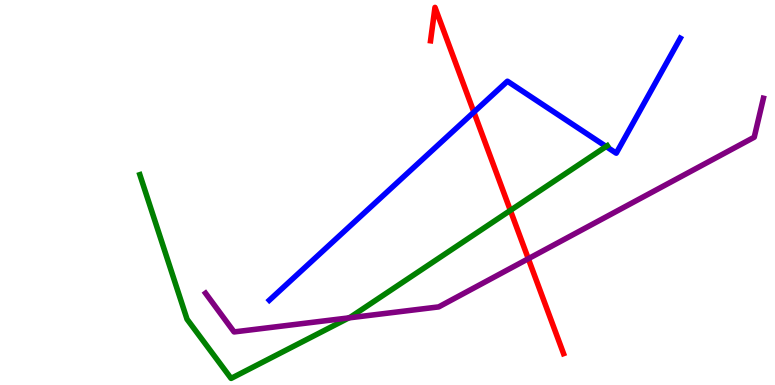[{'lines': ['blue', 'red'], 'intersections': [{'x': 6.11, 'y': 7.09}]}, {'lines': ['green', 'red'], 'intersections': [{'x': 6.59, 'y': 4.53}]}, {'lines': ['purple', 'red'], 'intersections': [{'x': 6.82, 'y': 3.28}]}, {'lines': ['blue', 'green'], 'intersections': [{'x': 7.82, 'y': 6.19}]}, {'lines': ['blue', 'purple'], 'intersections': []}, {'lines': ['green', 'purple'], 'intersections': [{'x': 4.5, 'y': 1.74}]}]